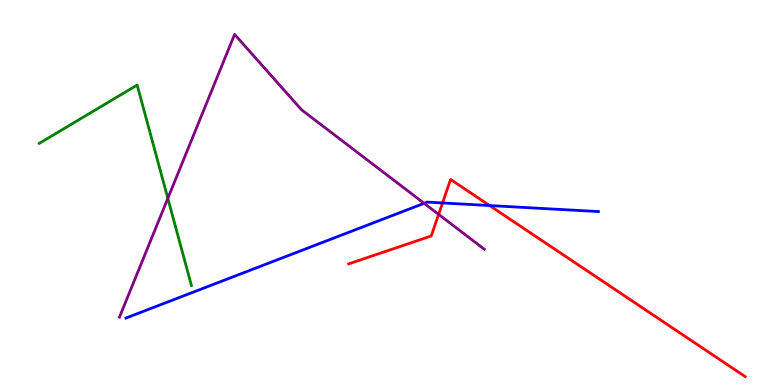[{'lines': ['blue', 'red'], 'intersections': [{'x': 5.71, 'y': 4.73}, {'x': 6.32, 'y': 4.66}]}, {'lines': ['green', 'red'], 'intersections': []}, {'lines': ['purple', 'red'], 'intersections': [{'x': 5.66, 'y': 4.43}]}, {'lines': ['blue', 'green'], 'intersections': []}, {'lines': ['blue', 'purple'], 'intersections': [{'x': 5.47, 'y': 4.72}]}, {'lines': ['green', 'purple'], 'intersections': [{'x': 2.17, 'y': 4.85}]}]